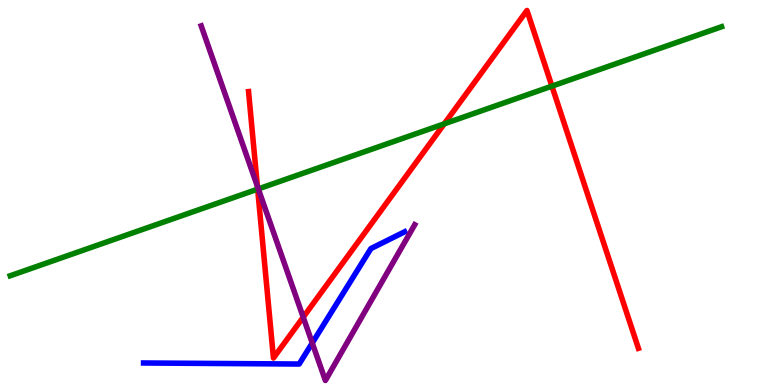[{'lines': ['blue', 'red'], 'intersections': []}, {'lines': ['green', 'red'], 'intersections': [{'x': 3.32, 'y': 5.09}, {'x': 5.73, 'y': 6.78}, {'x': 7.12, 'y': 7.76}]}, {'lines': ['purple', 'red'], 'intersections': [{'x': 3.32, 'y': 5.16}, {'x': 3.91, 'y': 1.76}]}, {'lines': ['blue', 'green'], 'intersections': []}, {'lines': ['blue', 'purple'], 'intersections': [{'x': 4.03, 'y': 1.09}]}, {'lines': ['green', 'purple'], 'intersections': [{'x': 3.33, 'y': 5.09}]}]